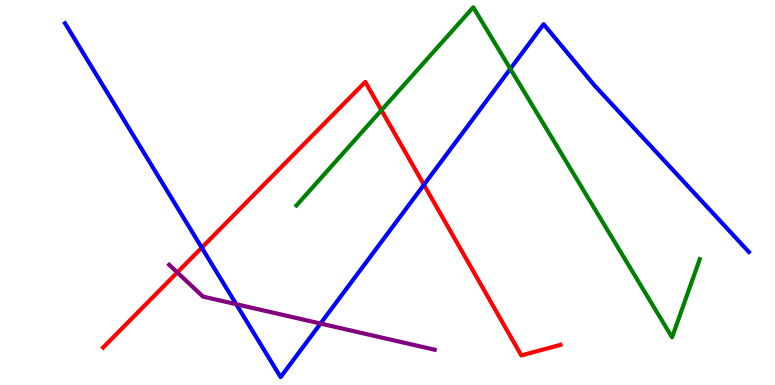[{'lines': ['blue', 'red'], 'intersections': [{'x': 2.6, 'y': 3.57}, {'x': 5.47, 'y': 5.2}]}, {'lines': ['green', 'red'], 'intersections': [{'x': 4.92, 'y': 7.14}]}, {'lines': ['purple', 'red'], 'intersections': [{'x': 2.29, 'y': 2.92}]}, {'lines': ['blue', 'green'], 'intersections': [{'x': 6.59, 'y': 8.21}]}, {'lines': ['blue', 'purple'], 'intersections': [{'x': 3.05, 'y': 2.1}, {'x': 4.14, 'y': 1.6}]}, {'lines': ['green', 'purple'], 'intersections': []}]